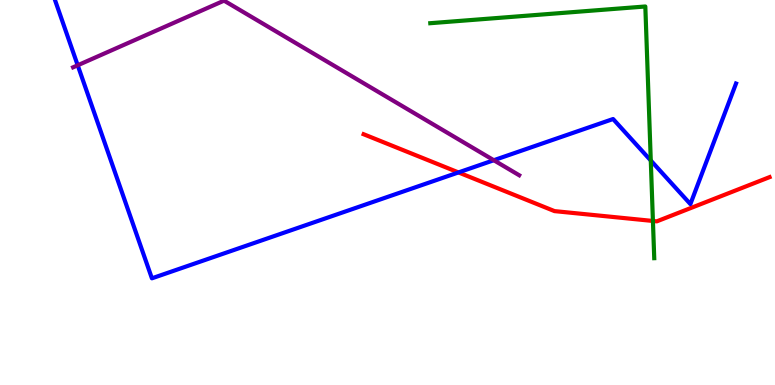[{'lines': ['blue', 'red'], 'intersections': [{'x': 5.92, 'y': 5.52}]}, {'lines': ['green', 'red'], 'intersections': [{'x': 8.42, 'y': 4.26}]}, {'lines': ['purple', 'red'], 'intersections': []}, {'lines': ['blue', 'green'], 'intersections': [{'x': 8.4, 'y': 5.83}]}, {'lines': ['blue', 'purple'], 'intersections': [{'x': 1.0, 'y': 8.3}, {'x': 6.37, 'y': 5.84}]}, {'lines': ['green', 'purple'], 'intersections': []}]